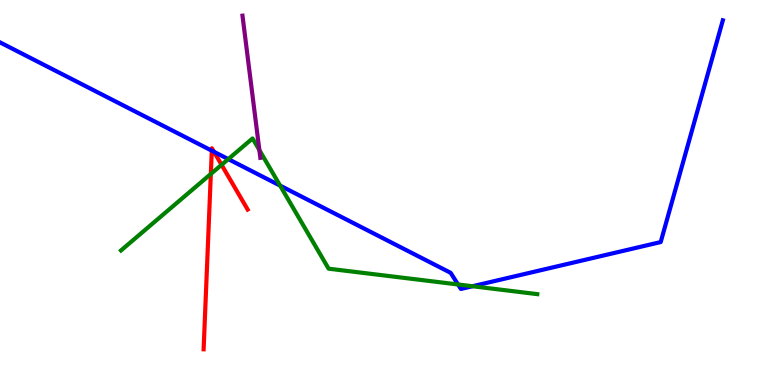[{'lines': ['blue', 'red'], 'intersections': [{'x': 2.73, 'y': 6.09}, {'x': 2.76, 'y': 6.06}]}, {'lines': ['green', 'red'], 'intersections': [{'x': 2.72, 'y': 5.48}, {'x': 2.86, 'y': 5.72}]}, {'lines': ['purple', 'red'], 'intersections': []}, {'lines': ['blue', 'green'], 'intersections': [{'x': 2.95, 'y': 5.87}, {'x': 3.61, 'y': 5.18}, {'x': 5.91, 'y': 2.61}, {'x': 6.1, 'y': 2.57}]}, {'lines': ['blue', 'purple'], 'intersections': []}, {'lines': ['green', 'purple'], 'intersections': [{'x': 3.35, 'y': 6.1}]}]